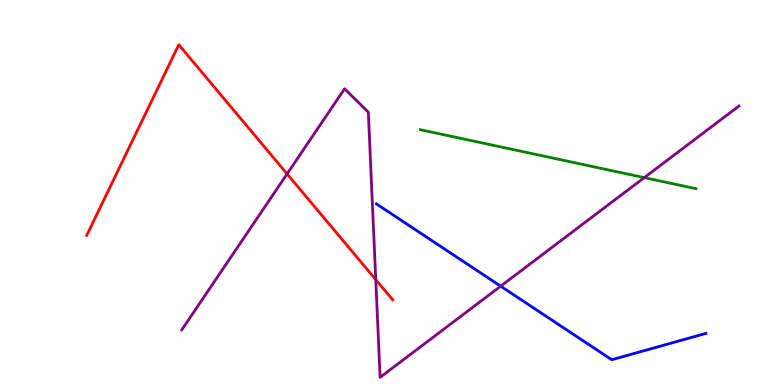[{'lines': ['blue', 'red'], 'intersections': []}, {'lines': ['green', 'red'], 'intersections': []}, {'lines': ['purple', 'red'], 'intersections': [{'x': 3.7, 'y': 5.48}, {'x': 4.85, 'y': 2.74}]}, {'lines': ['blue', 'green'], 'intersections': []}, {'lines': ['blue', 'purple'], 'intersections': [{'x': 6.46, 'y': 2.57}]}, {'lines': ['green', 'purple'], 'intersections': [{'x': 8.31, 'y': 5.39}]}]